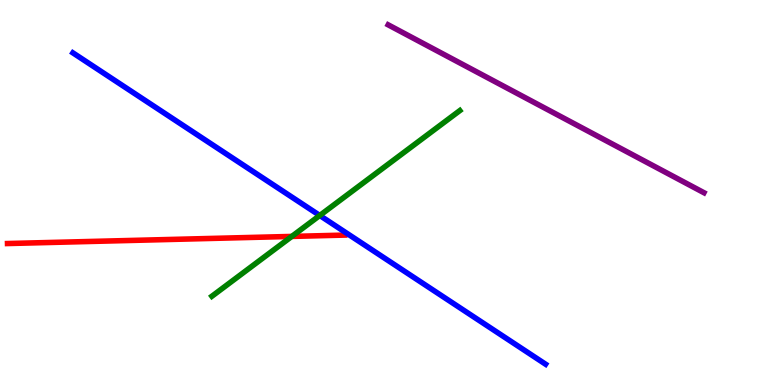[{'lines': ['blue', 'red'], 'intersections': []}, {'lines': ['green', 'red'], 'intersections': [{'x': 3.77, 'y': 3.86}]}, {'lines': ['purple', 'red'], 'intersections': []}, {'lines': ['blue', 'green'], 'intersections': [{'x': 4.13, 'y': 4.4}]}, {'lines': ['blue', 'purple'], 'intersections': []}, {'lines': ['green', 'purple'], 'intersections': []}]